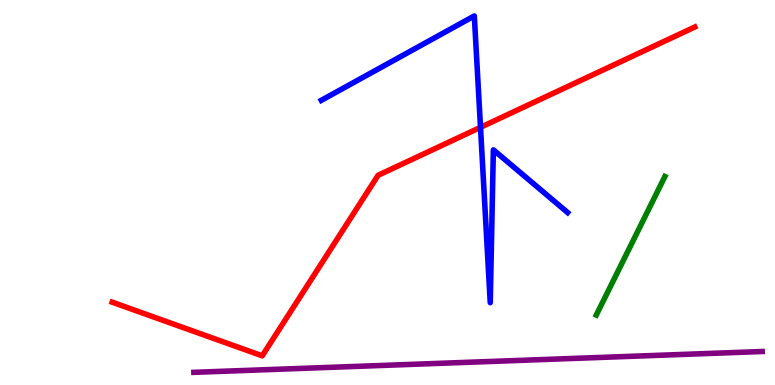[{'lines': ['blue', 'red'], 'intersections': [{'x': 6.2, 'y': 6.69}]}, {'lines': ['green', 'red'], 'intersections': []}, {'lines': ['purple', 'red'], 'intersections': []}, {'lines': ['blue', 'green'], 'intersections': []}, {'lines': ['blue', 'purple'], 'intersections': []}, {'lines': ['green', 'purple'], 'intersections': []}]